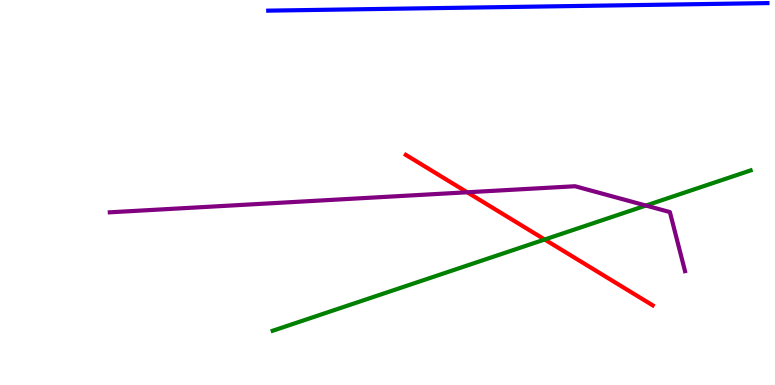[{'lines': ['blue', 'red'], 'intersections': []}, {'lines': ['green', 'red'], 'intersections': [{'x': 7.03, 'y': 3.78}]}, {'lines': ['purple', 'red'], 'intersections': [{'x': 6.03, 'y': 5.01}]}, {'lines': ['blue', 'green'], 'intersections': []}, {'lines': ['blue', 'purple'], 'intersections': []}, {'lines': ['green', 'purple'], 'intersections': [{'x': 8.33, 'y': 4.66}]}]